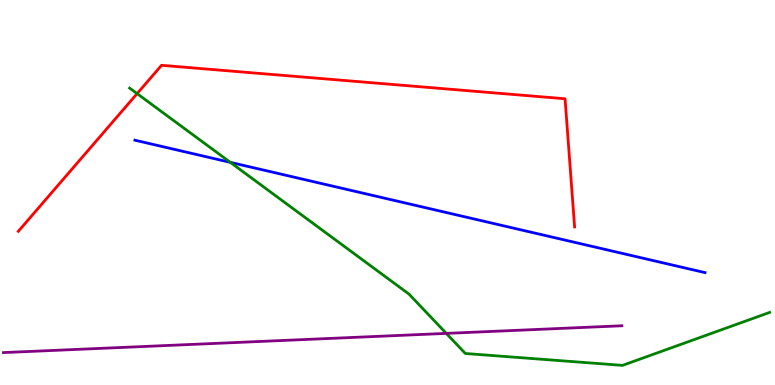[{'lines': ['blue', 'red'], 'intersections': []}, {'lines': ['green', 'red'], 'intersections': [{'x': 1.77, 'y': 7.57}]}, {'lines': ['purple', 'red'], 'intersections': []}, {'lines': ['blue', 'green'], 'intersections': [{'x': 2.97, 'y': 5.78}]}, {'lines': ['blue', 'purple'], 'intersections': []}, {'lines': ['green', 'purple'], 'intersections': [{'x': 5.76, 'y': 1.34}]}]